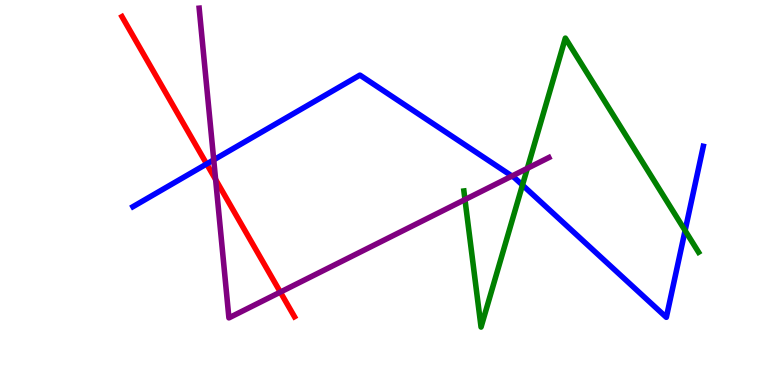[{'lines': ['blue', 'red'], 'intersections': [{'x': 2.67, 'y': 5.74}]}, {'lines': ['green', 'red'], 'intersections': []}, {'lines': ['purple', 'red'], 'intersections': [{'x': 2.78, 'y': 5.34}, {'x': 3.62, 'y': 2.41}]}, {'lines': ['blue', 'green'], 'intersections': [{'x': 6.74, 'y': 5.19}, {'x': 8.84, 'y': 4.01}]}, {'lines': ['blue', 'purple'], 'intersections': [{'x': 2.76, 'y': 5.85}, {'x': 6.61, 'y': 5.43}]}, {'lines': ['green', 'purple'], 'intersections': [{'x': 6.0, 'y': 4.82}, {'x': 6.8, 'y': 5.63}]}]